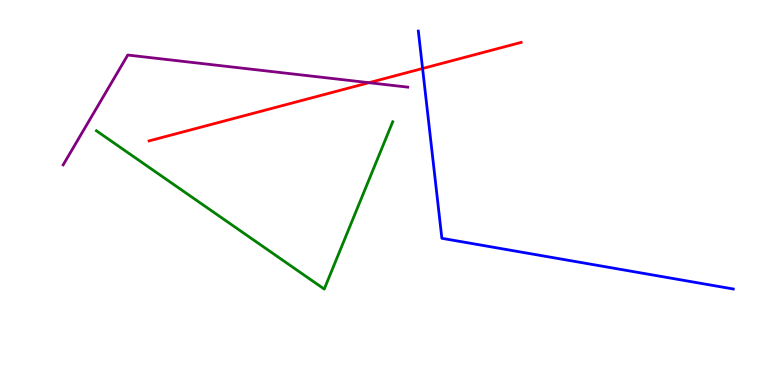[{'lines': ['blue', 'red'], 'intersections': [{'x': 5.45, 'y': 8.22}]}, {'lines': ['green', 'red'], 'intersections': []}, {'lines': ['purple', 'red'], 'intersections': [{'x': 4.76, 'y': 7.85}]}, {'lines': ['blue', 'green'], 'intersections': []}, {'lines': ['blue', 'purple'], 'intersections': []}, {'lines': ['green', 'purple'], 'intersections': []}]